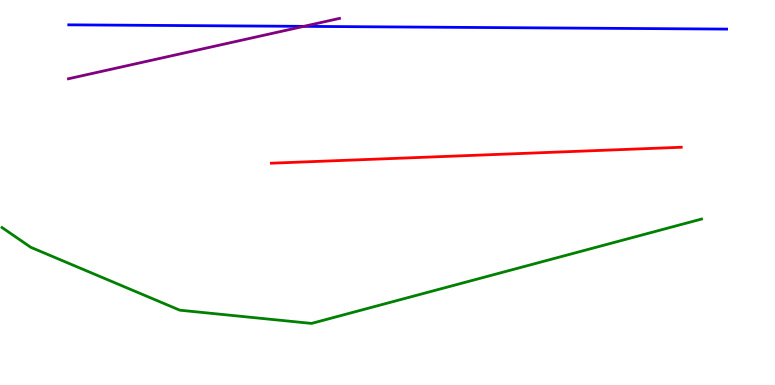[{'lines': ['blue', 'red'], 'intersections': []}, {'lines': ['green', 'red'], 'intersections': []}, {'lines': ['purple', 'red'], 'intersections': []}, {'lines': ['blue', 'green'], 'intersections': []}, {'lines': ['blue', 'purple'], 'intersections': [{'x': 3.92, 'y': 9.32}]}, {'lines': ['green', 'purple'], 'intersections': []}]